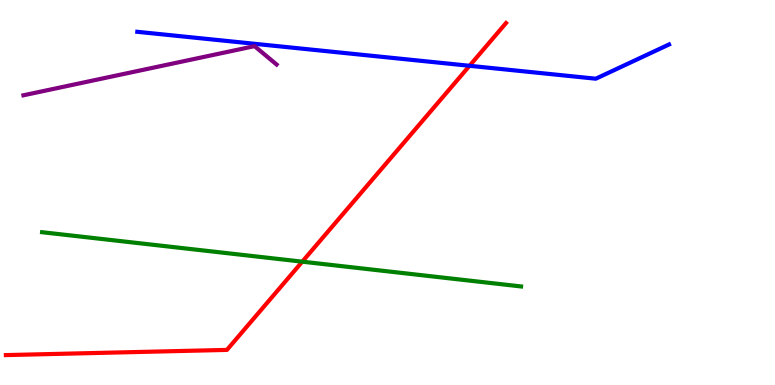[{'lines': ['blue', 'red'], 'intersections': [{'x': 6.06, 'y': 8.29}]}, {'lines': ['green', 'red'], 'intersections': [{'x': 3.9, 'y': 3.2}]}, {'lines': ['purple', 'red'], 'intersections': []}, {'lines': ['blue', 'green'], 'intersections': []}, {'lines': ['blue', 'purple'], 'intersections': []}, {'lines': ['green', 'purple'], 'intersections': []}]